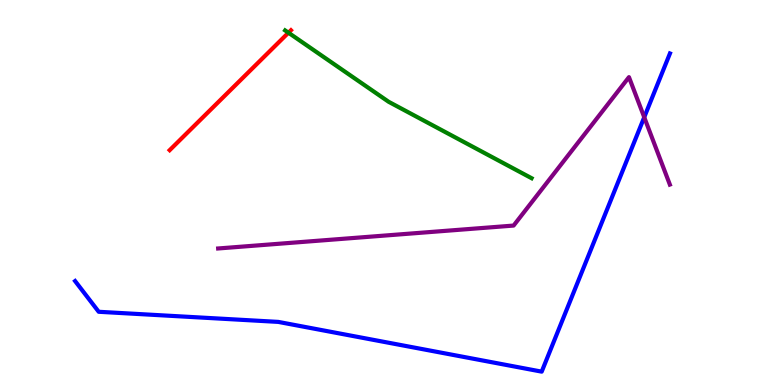[{'lines': ['blue', 'red'], 'intersections': []}, {'lines': ['green', 'red'], 'intersections': [{'x': 3.72, 'y': 9.15}]}, {'lines': ['purple', 'red'], 'intersections': []}, {'lines': ['blue', 'green'], 'intersections': []}, {'lines': ['blue', 'purple'], 'intersections': [{'x': 8.31, 'y': 6.95}]}, {'lines': ['green', 'purple'], 'intersections': []}]